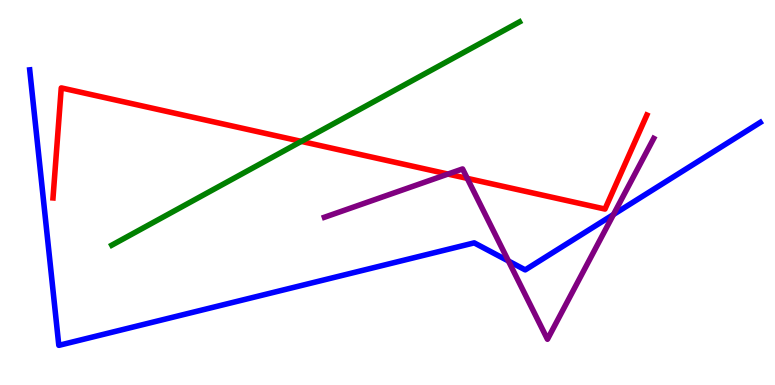[{'lines': ['blue', 'red'], 'intersections': []}, {'lines': ['green', 'red'], 'intersections': [{'x': 3.89, 'y': 6.33}]}, {'lines': ['purple', 'red'], 'intersections': [{'x': 5.78, 'y': 5.48}, {'x': 6.03, 'y': 5.37}]}, {'lines': ['blue', 'green'], 'intersections': []}, {'lines': ['blue', 'purple'], 'intersections': [{'x': 6.56, 'y': 3.22}, {'x': 7.92, 'y': 4.43}]}, {'lines': ['green', 'purple'], 'intersections': []}]